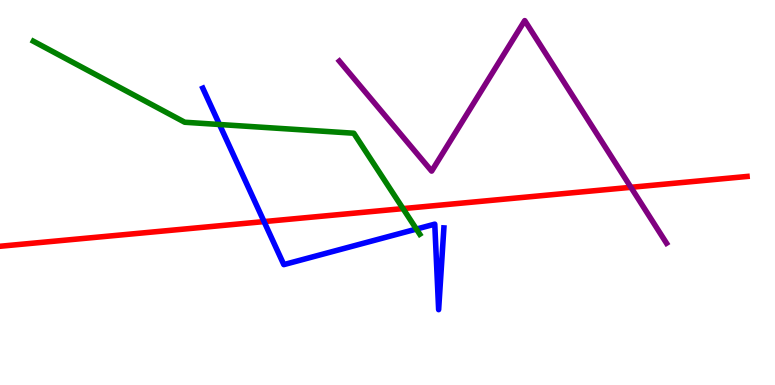[{'lines': ['blue', 'red'], 'intersections': [{'x': 3.41, 'y': 4.24}]}, {'lines': ['green', 'red'], 'intersections': [{'x': 5.2, 'y': 4.58}]}, {'lines': ['purple', 'red'], 'intersections': [{'x': 8.14, 'y': 5.13}]}, {'lines': ['blue', 'green'], 'intersections': [{'x': 2.83, 'y': 6.77}, {'x': 5.37, 'y': 4.05}]}, {'lines': ['blue', 'purple'], 'intersections': []}, {'lines': ['green', 'purple'], 'intersections': []}]